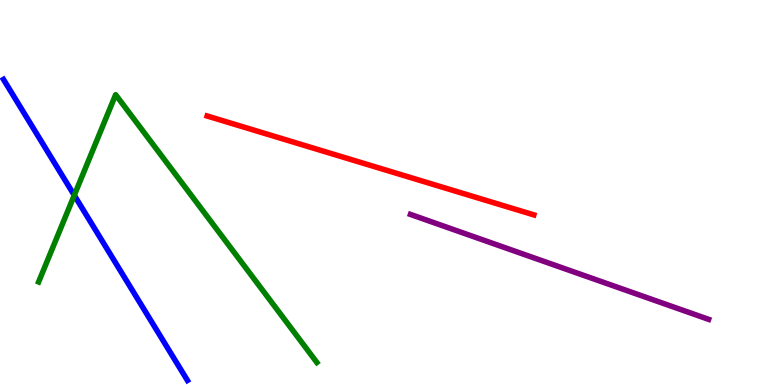[{'lines': ['blue', 'red'], 'intersections': []}, {'lines': ['green', 'red'], 'intersections': []}, {'lines': ['purple', 'red'], 'intersections': []}, {'lines': ['blue', 'green'], 'intersections': [{'x': 0.958, 'y': 4.93}]}, {'lines': ['blue', 'purple'], 'intersections': []}, {'lines': ['green', 'purple'], 'intersections': []}]